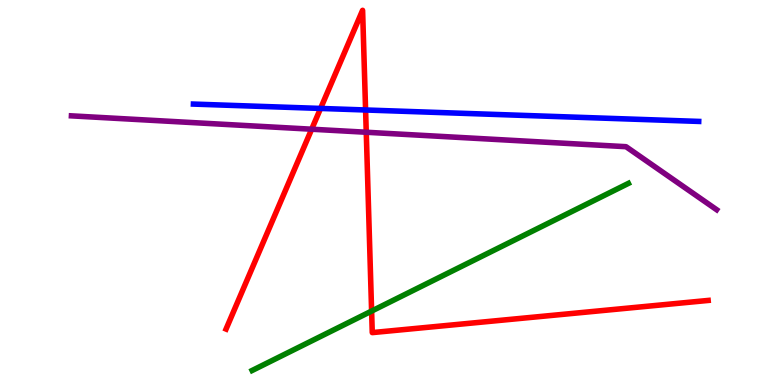[{'lines': ['blue', 'red'], 'intersections': [{'x': 4.14, 'y': 7.18}, {'x': 4.72, 'y': 7.14}]}, {'lines': ['green', 'red'], 'intersections': [{'x': 4.8, 'y': 1.92}]}, {'lines': ['purple', 'red'], 'intersections': [{'x': 4.02, 'y': 6.64}, {'x': 4.73, 'y': 6.56}]}, {'lines': ['blue', 'green'], 'intersections': []}, {'lines': ['blue', 'purple'], 'intersections': []}, {'lines': ['green', 'purple'], 'intersections': []}]